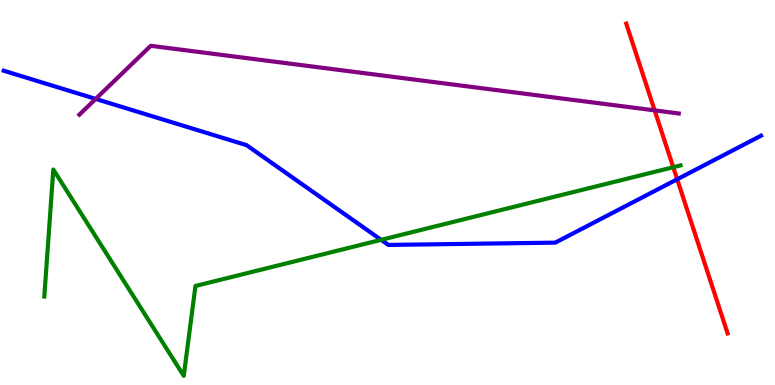[{'lines': ['blue', 'red'], 'intersections': [{'x': 8.74, 'y': 5.34}]}, {'lines': ['green', 'red'], 'intersections': [{'x': 8.69, 'y': 5.66}]}, {'lines': ['purple', 'red'], 'intersections': [{'x': 8.45, 'y': 7.13}]}, {'lines': ['blue', 'green'], 'intersections': [{'x': 4.92, 'y': 3.77}]}, {'lines': ['blue', 'purple'], 'intersections': [{'x': 1.23, 'y': 7.43}]}, {'lines': ['green', 'purple'], 'intersections': []}]